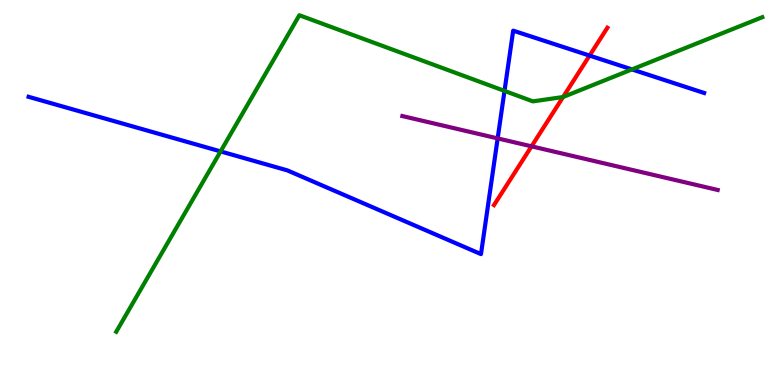[{'lines': ['blue', 'red'], 'intersections': [{'x': 7.61, 'y': 8.56}]}, {'lines': ['green', 'red'], 'intersections': [{'x': 7.27, 'y': 7.48}]}, {'lines': ['purple', 'red'], 'intersections': [{'x': 6.86, 'y': 6.2}]}, {'lines': ['blue', 'green'], 'intersections': [{'x': 2.85, 'y': 6.07}, {'x': 6.51, 'y': 7.64}, {'x': 8.15, 'y': 8.2}]}, {'lines': ['blue', 'purple'], 'intersections': [{'x': 6.42, 'y': 6.41}]}, {'lines': ['green', 'purple'], 'intersections': []}]